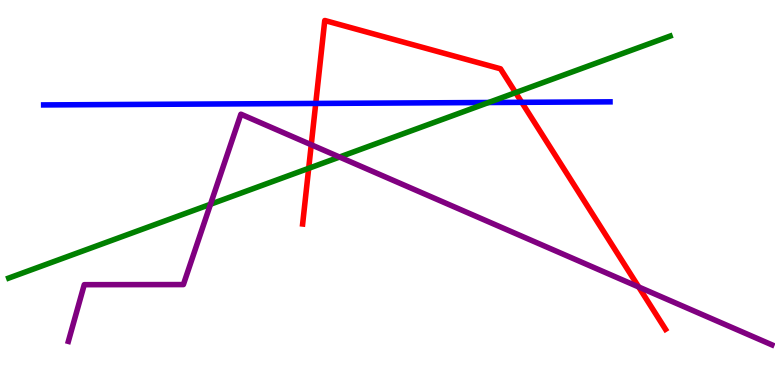[{'lines': ['blue', 'red'], 'intersections': [{'x': 4.07, 'y': 7.31}, {'x': 6.73, 'y': 7.34}]}, {'lines': ['green', 'red'], 'intersections': [{'x': 3.98, 'y': 5.63}, {'x': 6.65, 'y': 7.59}]}, {'lines': ['purple', 'red'], 'intersections': [{'x': 4.02, 'y': 6.24}, {'x': 8.24, 'y': 2.55}]}, {'lines': ['blue', 'green'], 'intersections': [{'x': 6.3, 'y': 7.34}]}, {'lines': ['blue', 'purple'], 'intersections': []}, {'lines': ['green', 'purple'], 'intersections': [{'x': 2.72, 'y': 4.69}, {'x': 4.38, 'y': 5.92}]}]